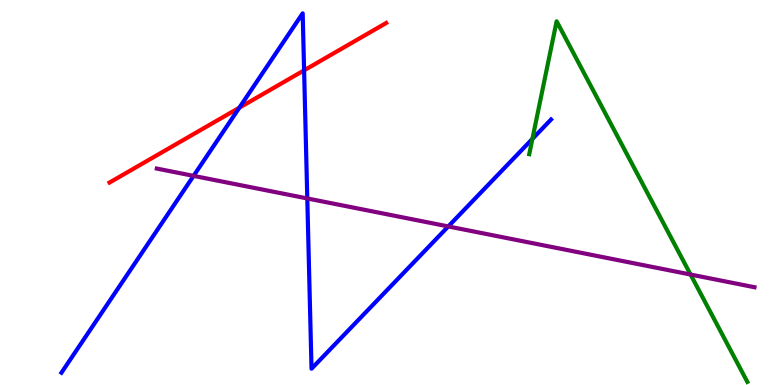[{'lines': ['blue', 'red'], 'intersections': [{'x': 3.09, 'y': 7.2}, {'x': 3.92, 'y': 8.17}]}, {'lines': ['green', 'red'], 'intersections': []}, {'lines': ['purple', 'red'], 'intersections': []}, {'lines': ['blue', 'green'], 'intersections': [{'x': 6.87, 'y': 6.39}]}, {'lines': ['blue', 'purple'], 'intersections': [{'x': 2.5, 'y': 5.43}, {'x': 3.96, 'y': 4.85}, {'x': 5.78, 'y': 4.12}]}, {'lines': ['green', 'purple'], 'intersections': [{'x': 8.91, 'y': 2.87}]}]